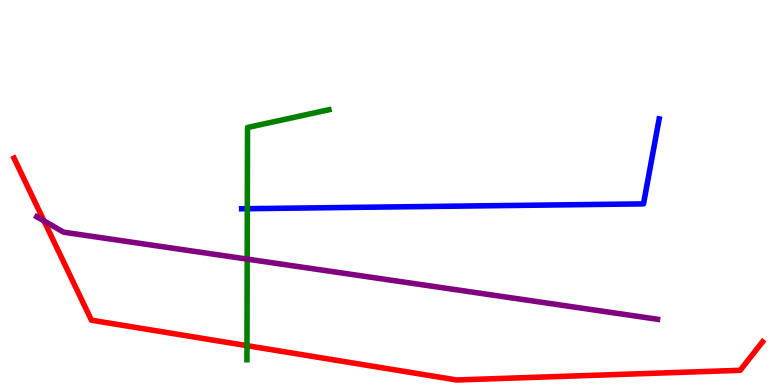[{'lines': ['blue', 'red'], 'intersections': []}, {'lines': ['green', 'red'], 'intersections': [{'x': 3.19, 'y': 1.02}]}, {'lines': ['purple', 'red'], 'intersections': [{'x': 0.568, 'y': 4.26}]}, {'lines': ['blue', 'green'], 'intersections': [{'x': 3.19, 'y': 4.58}]}, {'lines': ['blue', 'purple'], 'intersections': []}, {'lines': ['green', 'purple'], 'intersections': [{'x': 3.19, 'y': 3.27}]}]